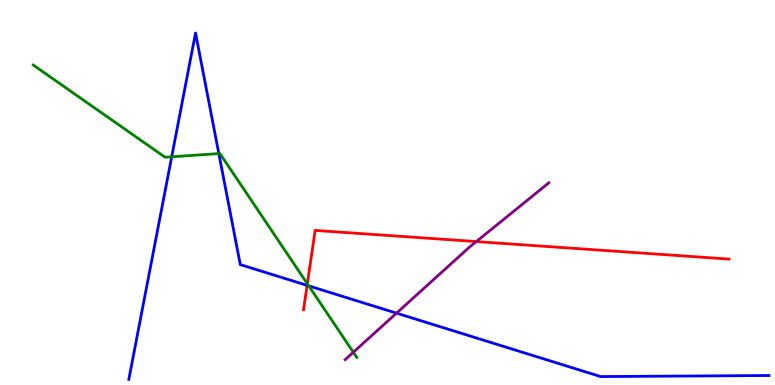[{'lines': ['blue', 'red'], 'intersections': [{'x': 3.96, 'y': 2.59}]}, {'lines': ['green', 'red'], 'intersections': [{'x': 3.97, 'y': 2.63}]}, {'lines': ['purple', 'red'], 'intersections': [{'x': 6.15, 'y': 3.73}]}, {'lines': ['blue', 'green'], 'intersections': [{'x': 2.22, 'y': 5.93}, {'x': 2.82, 'y': 6.01}, {'x': 3.98, 'y': 2.57}]}, {'lines': ['blue', 'purple'], 'intersections': [{'x': 5.12, 'y': 1.87}]}, {'lines': ['green', 'purple'], 'intersections': [{'x': 4.56, 'y': 0.851}]}]